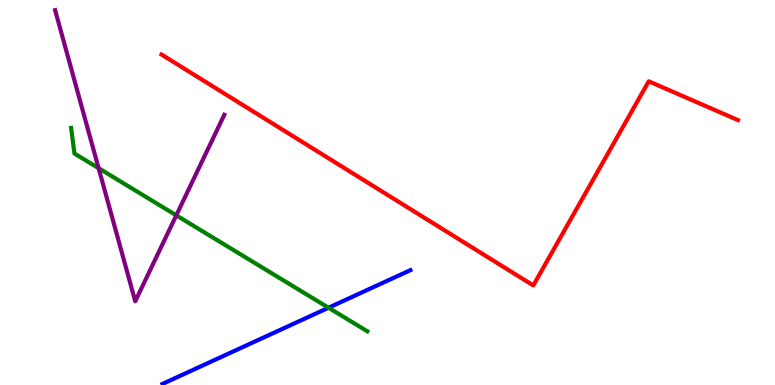[{'lines': ['blue', 'red'], 'intersections': []}, {'lines': ['green', 'red'], 'intersections': []}, {'lines': ['purple', 'red'], 'intersections': []}, {'lines': ['blue', 'green'], 'intersections': [{'x': 4.24, 'y': 2.01}]}, {'lines': ['blue', 'purple'], 'intersections': []}, {'lines': ['green', 'purple'], 'intersections': [{'x': 1.27, 'y': 5.63}, {'x': 2.27, 'y': 4.41}]}]